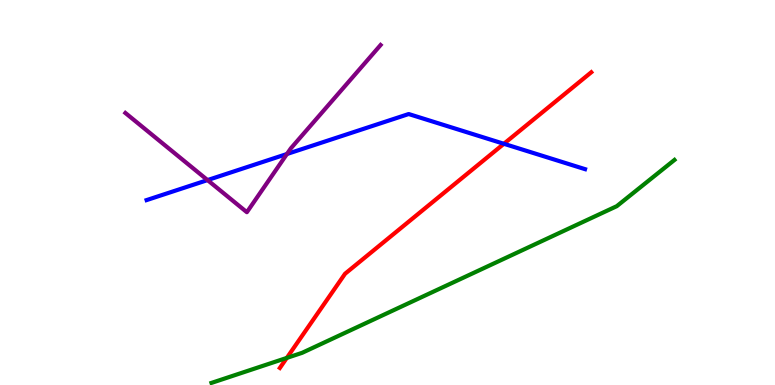[{'lines': ['blue', 'red'], 'intersections': [{'x': 6.5, 'y': 6.27}]}, {'lines': ['green', 'red'], 'intersections': [{'x': 3.7, 'y': 0.704}]}, {'lines': ['purple', 'red'], 'intersections': []}, {'lines': ['blue', 'green'], 'intersections': []}, {'lines': ['blue', 'purple'], 'intersections': [{'x': 2.68, 'y': 5.32}, {'x': 3.7, 'y': 6.0}]}, {'lines': ['green', 'purple'], 'intersections': []}]